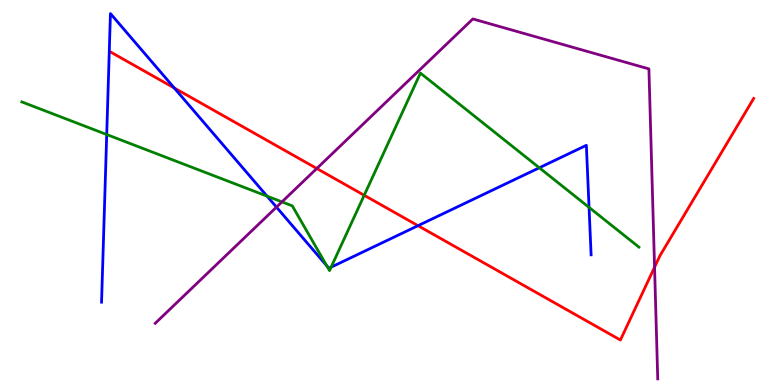[{'lines': ['blue', 'red'], 'intersections': [{'x': 2.25, 'y': 7.71}, {'x': 5.39, 'y': 4.14}]}, {'lines': ['green', 'red'], 'intersections': [{'x': 4.7, 'y': 4.93}]}, {'lines': ['purple', 'red'], 'intersections': [{'x': 4.09, 'y': 5.62}, {'x': 8.45, 'y': 3.06}]}, {'lines': ['blue', 'green'], 'intersections': [{'x': 1.38, 'y': 6.51}, {'x': 3.45, 'y': 4.91}, {'x': 4.22, 'y': 3.1}, {'x': 4.27, 'y': 3.06}, {'x': 6.96, 'y': 5.64}, {'x': 7.6, 'y': 4.61}]}, {'lines': ['blue', 'purple'], 'intersections': [{'x': 3.57, 'y': 4.62}]}, {'lines': ['green', 'purple'], 'intersections': [{'x': 3.64, 'y': 4.76}]}]